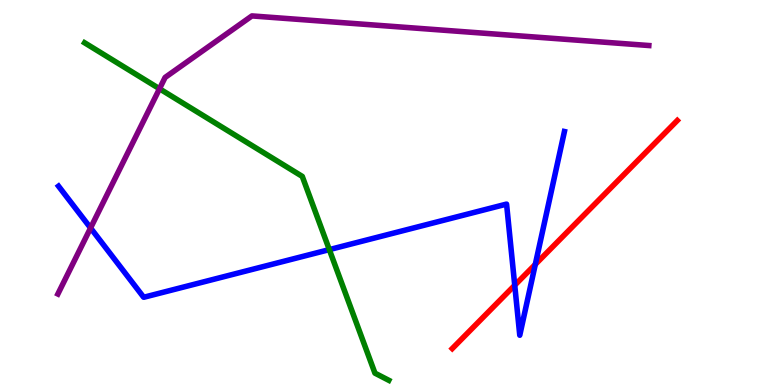[{'lines': ['blue', 'red'], 'intersections': [{'x': 6.64, 'y': 2.59}, {'x': 6.91, 'y': 3.13}]}, {'lines': ['green', 'red'], 'intersections': []}, {'lines': ['purple', 'red'], 'intersections': []}, {'lines': ['blue', 'green'], 'intersections': [{'x': 4.25, 'y': 3.52}]}, {'lines': ['blue', 'purple'], 'intersections': [{'x': 1.17, 'y': 4.08}]}, {'lines': ['green', 'purple'], 'intersections': [{'x': 2.06, 'y': 7.69}]}]